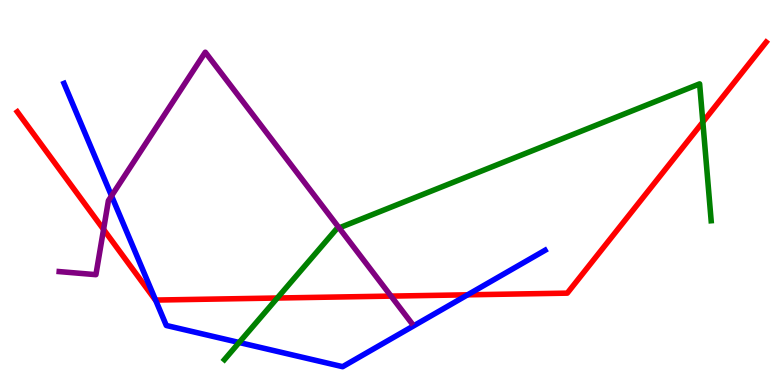[{'lines': ['blue', 'red'], 'intersections': [{'x': 2.01, 'y': 2.21}, {'x': 6.03, 'y': 2.34}]}, {'lines': ['green', 'red'], 'intersections': [{'x': 3.58, 'y': 2.26}, {'x': 9.07, 'y': 6.83}]}, {'lines': ['purple', 'red'], 'intersections': [{'x': 1.34, 'y': 4.04}, {'x': 5.05, 'y': 2.31}]}, {'lines': ['blue', 'green'], 'intersections': [{'x': 3.09, 'y': 1.1}]}, {'lines': ['blue', 'purple'], 'intersections': [{'x': 1.44, 'y': 4.91}]}, {'lines': ['green', 'purple'], 'intersections': [{'x': 4.38, 'y': 4.08}]}]